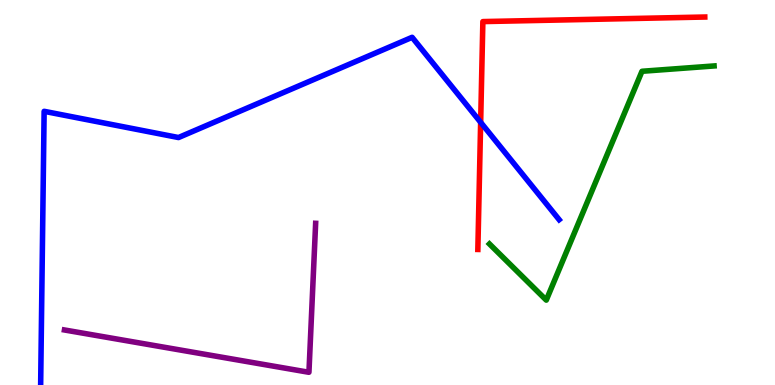[{'lines': ['blue', 'red'], 'intersections': [{'x': 6.2, 'y': 6.82}]}, {'lines': ['green', 'red'], 'intersections': []}, {'lines': ['purple', 'red'], 'intersections': []}, {'lines': ['blue', 'green'], 'intersections': []}, {'lines': ['blue', 'purple'], 'intersections': []}, {'lines': ['green', 'purple'], 'intersections': []}]